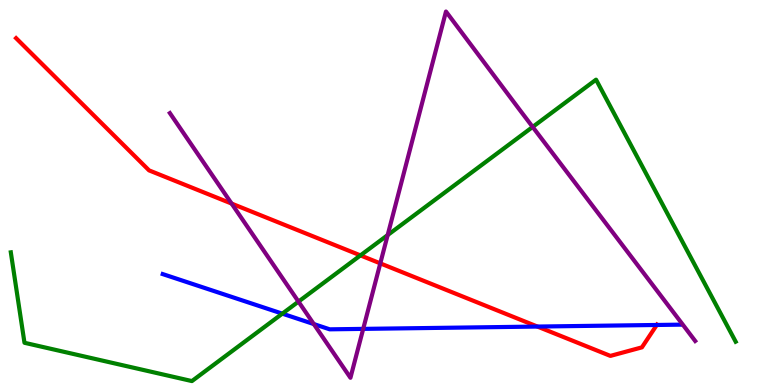[{'lines': ['blue', 'red'], 'intersections': [{'x': 6.93, 'y': 1.52}, {'x': 8.47, 'y': 1.56}]}, {'lines': ['green', 'red'], 'intersections': [{'x': 4.65, 'y': 3.37}]}, {'lines': ['purple', 'red'], 'intersections': [{'x': 2.99, 'y': 4.71}, {'x': 4.91, 'y': 3.16}]}, {'lines': ['blue', 'green'], 'intersections': [{'x': 3.64, 'y': 1.85}]}, {'lines': ['blue', 'purple'], 'intersections': [{'x': 4.05, 'y': 1.58}, {'x': 4.69, 'y': 1.46}]}, {'lines': ['green', 'purple'], 'intersections': [{'x': 3.85, 'y': 2.17}, {'x': 5.0, 'y': 3.89}, {'x': 6.87, 'y': 6.7}]}]